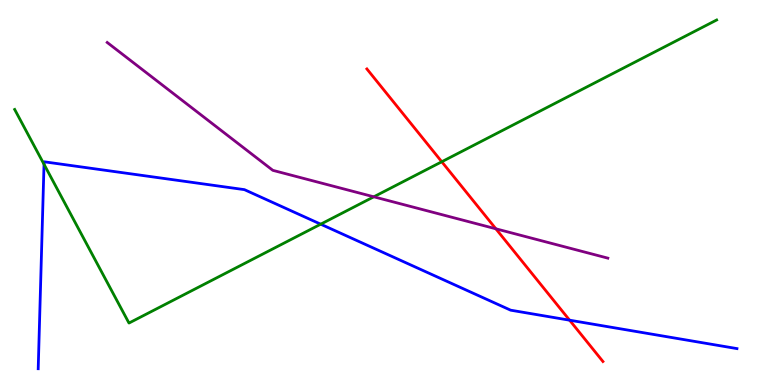[{'lines': ['blue', 'red'], 'intersections': [{'x': 7.35, 'y': 1.68}]}, {'lines': ['green', 'red'], 'intersections': [{'x': 5.7, 'y': 5.8}]}, {'lines': ['purple', 'red'], 'intersections': [{'x': 6.4, 'y': 4.06}]}, {'lines': ['blue', 'green'], 'intersections': [{'x': 0.568, 'y': 5.73}, {'x': 4.14, 'y': 4.18}]}, {'lines': ['blue', 'purple'], 'intersections': []}, {'lines': ['green', 'purple'], 'intersections': [{'x': 4.82, 'y': 4.89}]}]